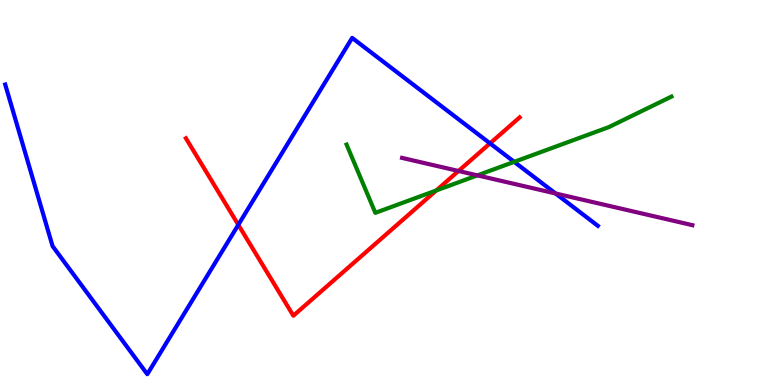[{'lines': ['blue', 'red'], 'intersections': [{'x': 3.08, 'y': 4.16}, {'x': 6.32, 'y': 6.28}]}, {'lines': ['green', 'red'], 'intersections': [{'x': 5.63, 'y': 5.05}]}, {'lines': ['purple', 'red'], 'intersections': [{'x': 5.92, 'y': 5.56}]}, {'lines': ['blue', 'green'], 'intersections': [{'x': 6.63, 'y': 5.8}]}, {'lines': ['blue', 'purple'], 'intersections': [{'x': 7.17, 'y': 4.98}]}, {'lines': ['green', 'purple'], 'intersections': [{'x': 6.16, 'y': 5.45}]}]